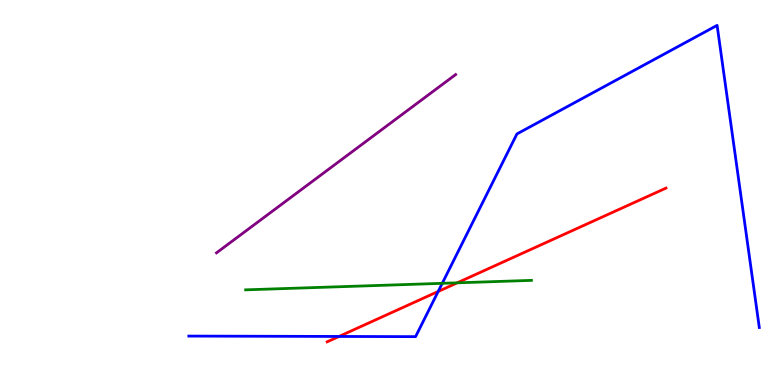[{'lines': ['blue', 'red'], 'intersections': [{'x': 4.37, 'y': 1.26}, {'x': 5.65, 'y': 2.43}]}, {'lines': ['green', 'red'], 'intersections': [{'x': 5.9, 'y': 2.65}]}, {'lines': ['purple', 'red'], 'intersections': []}, {'lines': ['blue', 'green'], 'intersections': [{'x': 5.71, 'y': 2.64}]}, {'lines': ['blue', 'purple'], 'intersections': []}, {'lines': ['green', 'purple'], 'intersections': []}]